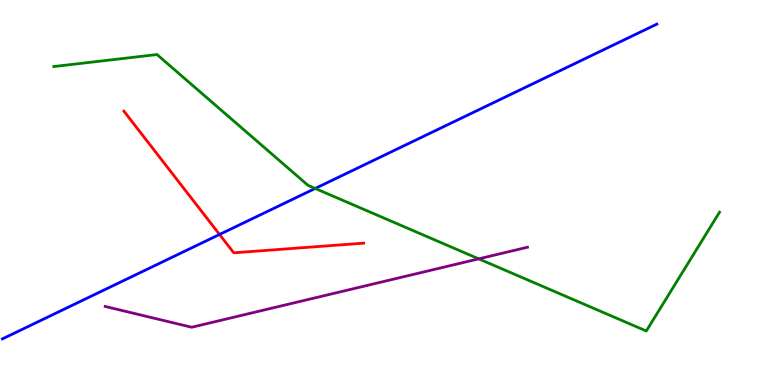[{'lines': ['blue', 'red'], 'intersections': [{'x': 2.83, 'y': 3.91}]}, {'lines': ['green', 'red'], 'intersections': []}, {'lines': ['purple', 'red'], 'intersections': []}, {'lines': ['blue', 'green'], 'intersections': [{'x': 4.07, 'y': 5.11}]}, {'lines': ['blue', 'purple'], 'intersections': []}, {'lines': ['green', 'purple'], 'intersections': [{'x': 6.18, 'y': 3.28}]}]